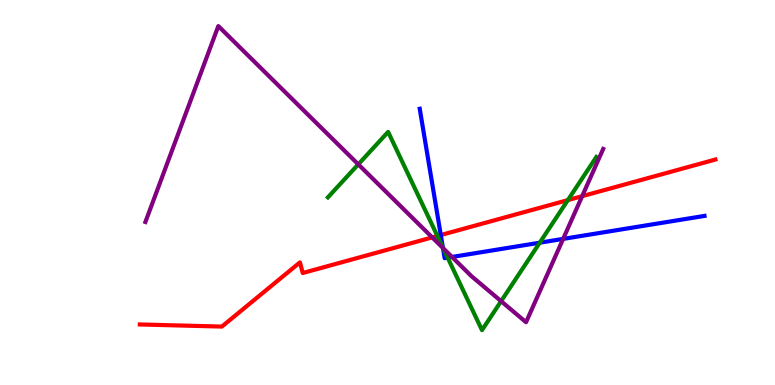[{'lines': ['blue', 'red'], 'intersections': [{'x': 5.69, 'y': 3.89}]}, {'lines': ['green', 'red'], 'intersections': [{'x': 5.64, 'y': 3.87}, {'x': 7.33, 'y': 4.8}]}, {'lines': ['purple', 'red'], 'intersections': [{'x': 5.58, 'y': 3.83}, {'x': 7.51, 'y': 4.9}]}, {'lines': ['blue', 'green'], 'intersections': [{'x': 5.71, 'y': 3.57}, {'x': 5.78, 'y': 3.31}, {'x': 6.96, 'y': 3.7}]}, {'lines': ['blue', 'purple'], 'intersections': [{'x': 5.72, 'y': 3.56}, {'x': 5.83, 'y': 3.33}, {'x': 7.27, 'y': 3.79}]}, {'lines': ['green', 'purple'], 'intersections': [{'x': 4.62, 'y': 5.73}, {'x': 5.72, 'y': 3.55}, {'x': 6.47, 'y': 2.18}]}]